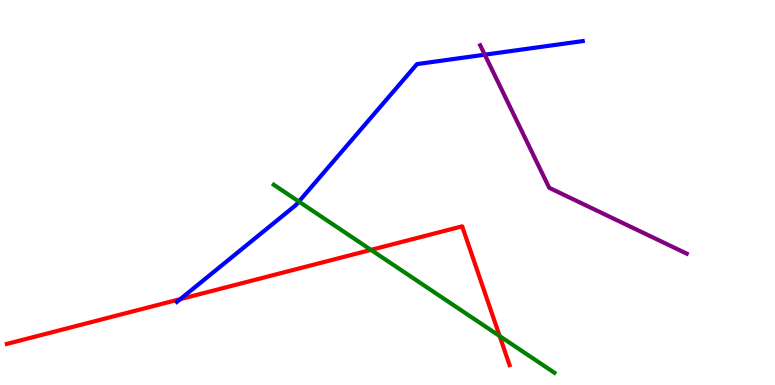[{'lines': ['blue', 'red'], 'intersections': [{'x': 2.33, 'y': 2.23}]}, {'lines': ['green', 'red'], 'intersections': [{'x': 4.79, 'y': 3.51}, {'x': 6.45, 'y': 1.27}]}, {'lines': ['purple', 'red'], 'intersections': []}, {'lines': ['blue', 'green'], 'intersections': [{'x': 3.86, 'y': 4.76}]}, {'lines': ['blue', 'purple'], 'intersections': [{'x': 6.25, 'y': 8.58}]}, {'lines': ['green', 'purple'], 'intersections': []}]